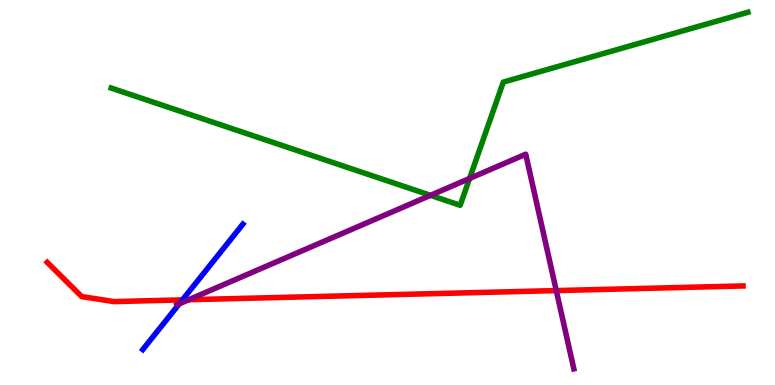[{'lines': ['blue', 'red'], 'intersections': [{'x': 2.35, 'y': 2.21}]}, {'lines': ['green', 'red'], 'intersections': []}, {'lines': ['purple', 'red'], 'intersections': [{'x': 2.44, 'y': 2.21}, {'x': 7.18, 'y': 2.45}]}, {'lines': ['blue', 'green'], 'intersections': []}, {'lines': ['blue', 'purple'], 'intersections': [{'x': 2.31, 'y': 2.11}]}, {'lines': ['green', 'purple'], 'intersections': [{'x': 5.55, 'y': 4.93}, {'x': 6.06, 'y': 5.36}]}]